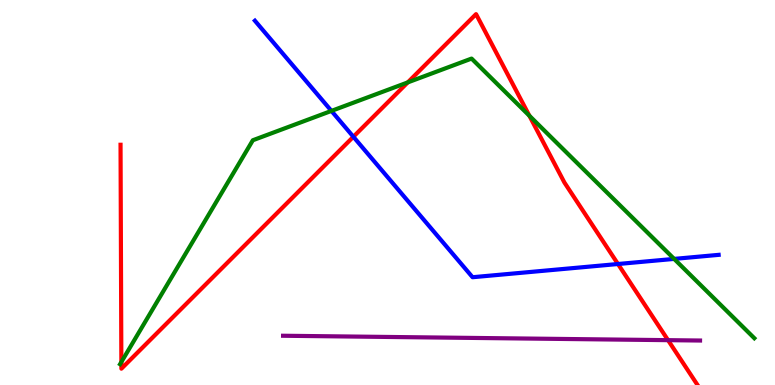[{'lines': ['blue', 'red'], 'intersections': [{'x': 4.56, 'y': 6.45}, {'x': 7.97, 'y': 3.14}]}, {'lines': ['green', 'red'], 'intersections': [{'x': 1.57, 'y': 0.597}, {'x': 5.26, 'y': 7.86}, {'x': 6.83, 'y': 6.99}]}, {'lines': ['purple', 'red'], 'intersections': [{'x': 8.62, 'y': 1.16}]}, {'lines': ['blue', 'green'], 'intersections': [{'x': 4.28, 'y': 7.12}, {'x': 8.7, 'y': 3.28}]}, {'lines': ['blue', 'purple'], 'intersections': []}, {'lines': ['green', 'purple'], 'intersections': []}]